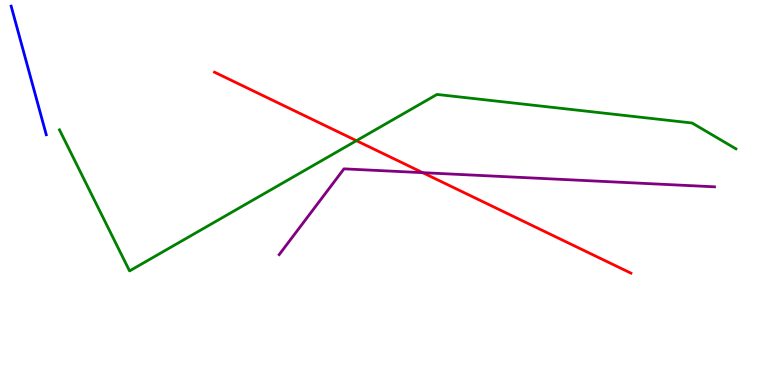[{'lines': ['blue', 'red'], 'intersections': []}, {'lines': ['green', 'red'], 'intersections': [{'x': 4.6, 'y': 6.35}]}, {'lines': ['purple', 'red'], 'intersections': [{'x': 5.45, 'y': 5.52}]}, {'lines': ['blue', 'green'], 'intersections': []}, {'lines': ['blue', 'purple'], 'intersections': []}, {'lines': ['green', 'purple'], 'intersections': []}]